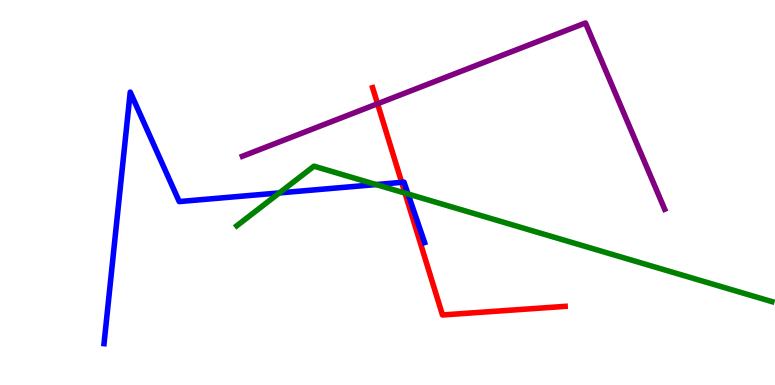[{'lines': ['blue', 'red'], 'intersections': [{'x': 5.18, 'y': 5.26}]}, {'lines': ['green', 'red'], 'intersections': [{'x': 5.23, 'y': 4.98}]}, {'lines': ['purple', 'red'], 'intersections': [{'x': 4.87, 'y': 7.31}]}, {'lines': ['blue', 'green'], 'intersections': [{'x': 3.6, 'y': 4.99}, {'x': 4.85, 'y': 5.21}, {'x': 5.27, 'y': 4.96}]}, {'lines': ['blue', 'purple'], 'intersections': []}, {'lines': ['green', 'purple'], 'intersections': []}]